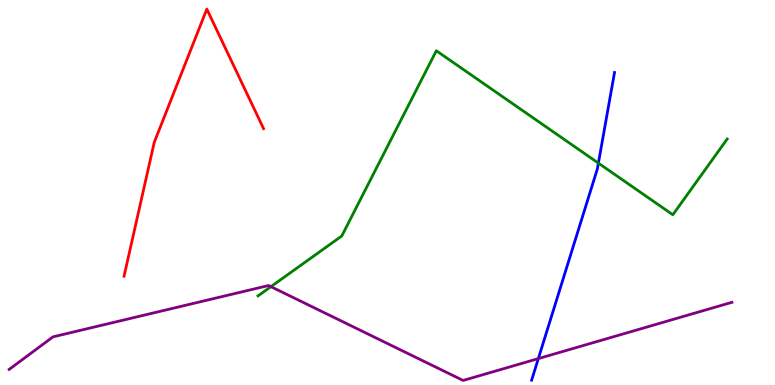[{'lines': ['blue', 'red'], 'intersections': []}, {'lines': ['green', 'red'], 'intersections': []}, {'lines': ['purple', 'red'], 'intersections': []}, {'lines': ['blue', 'green'], 'intersections': [{'x': 7.72, 'y': 5.76}]}, {'lines': ['blue', 'purple'], 'intersections': [{'x': 6.95, 'y': 0.686}]}, {'lines': ['green', 'purple'], 'intersections': [{'x': 3.5, 'y': 2.55}]}]